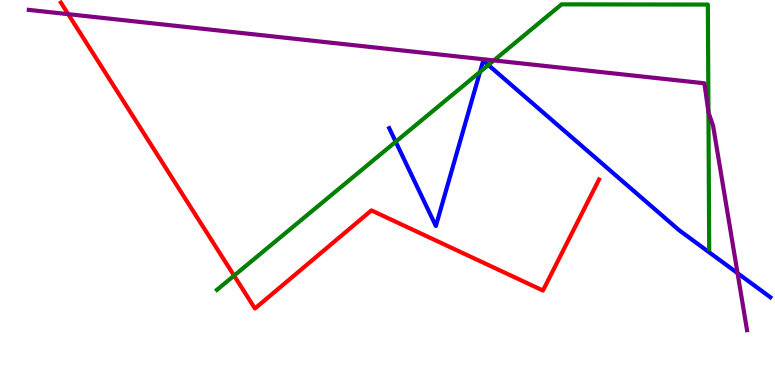[{'lines': ['blue', 'red'], 'intersections': []}, {'lines': ['green', 'red'], 'intersections': [{'x': 3.02, 'y': 2.84}]}, {'lines': ['purple', 'red'], 'intersections': [{'x': 0.88, 'y': 9.63}]}, {'lines': ['blue', 'green'], 'intersections': [{'x': 5.11, 'y': 6.32}, {'x': 6.19, 'y': 8.13}, {'x': 6.3, 'y': 8.31}]}, {'lines': ['blue', 'purple'], 'intersections': [{'x': 9.52, 'y': 2.91}]}, {'lines': ['green', 'purple'], 'intersections': [{'x': 6.37, 'y': 8.43}, {'x': 9.14, 'y': 7.09}]}]